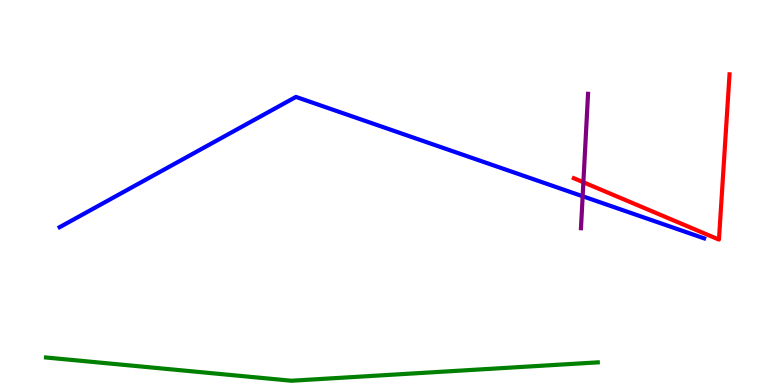[{'lines': ['blue', 'red'], 'intersections': []}, {'lines': ['green', 'red'], 'intersections': []}, {'lines': ['purple', 'red'], 'intersections': [{'x': 7.53, 'y': 5.27}]}, {'lines': ['blue', 'green'], 'intersections': []}, {'lines': ['blue', 'purple'], 'intersections': [{'x': 7.52, 'y': 4.9}]}, {'lines': ['green', 'purple'], 'intersections': []}]